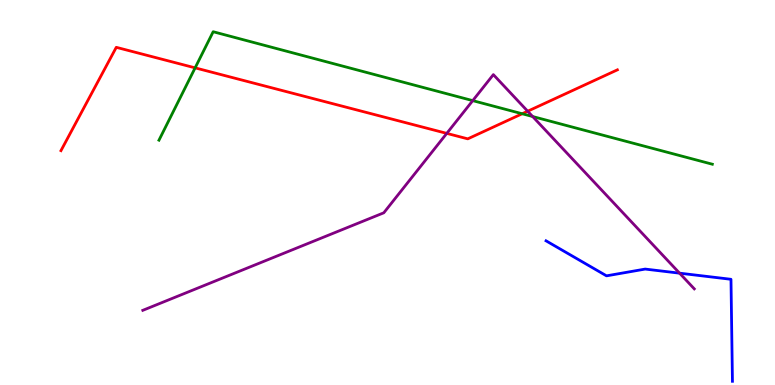[{'lines': ['blue', 'red'], 'intersections': []}, {'lines': ['green', 'red'], 'intersections': [{'x': 2.52, 'y': 8.24}, {'x': 6.74, 'y': 7.05}]}, {'lines': ['purple', 'red'], 'intersections': [{'x': 5.76, 'y': 6.54}, {'x': 6.81, 'y': 7.11}]}, {'lines': ['blue', 'green'], 'intersections': []}, {'lines': ['blue', 'purple'], 'intersections': [{'x': 8.77, 'y': 2.9}]}, {'lines': ['green', 'purple'], 'intersections': [{'x': 6.1, 'y': 7.39}, {'x': 6.87, 'y': 6.97}]}]